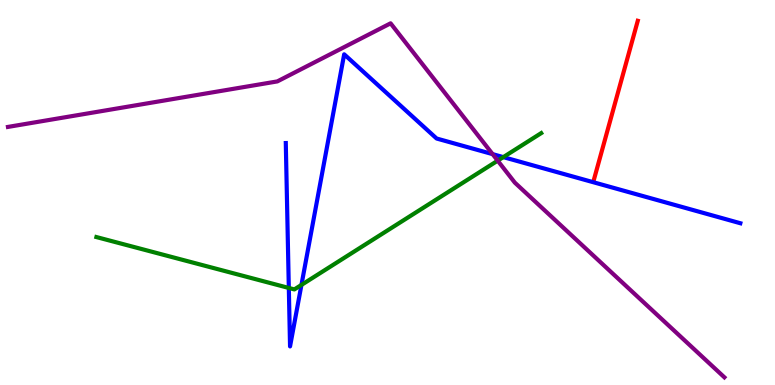[{'lines': ['blue', 'red'], 'intersections': []}, {'lines': ['green', 'red'], 'intersections': []}, {'lines': ['purple', 'red'], 'intersections': []}, {'lines': ['blue', 'green'], 'intersections': [{'x': 3.73, 'y': 2.52}, {'x': 3.89, 'y': 2.6}, {'x': 6.49, 'y': 5.92}]}, {'lines': ['blue', 'purple'], 'intersections': [{'x': 6.36, 'y': 6.0}]}, {'lines': ['green', 'purple'], 'intersections': [{'x': 6.42, 'y': 5.83}]}]